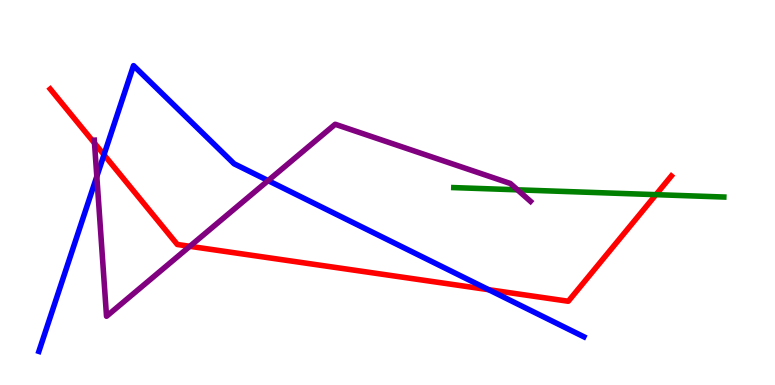[{'lines': ['blue', 'red'], 'intersections': [{'x': 1.34, 'y': 5.98}, {'x': 6.31, 'y': 2.48}]}, {'lines': ['green', 'red'], 'intersections': [{'x': 8.46, 'y': 4.94}]}, {'lines': ['purple', 'red'], 'intersections': [{'x': 1.22, 'y': 6.28}, {'x': 2.45, 'y': 3.6}]}, {'lines': ['blue', 'green'], 'intersections': []}, {'lines': ['blue', 'purple'], 'intersections': [{'x': 1.25, 'y': 5.42}, {'x': 3.46, 'y': 5.31}]}, {'lines': ['green', 'purple'], 'intersections': [{'x': 6.68, 'y': 5.07}]}]